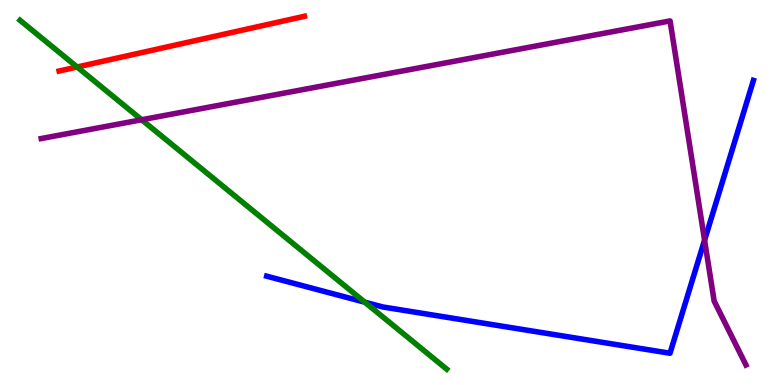[{'lines': ['blue', 'red'], 'intersections': []}, {'lines': ['green', 'red'], 'intersections': [{'x': 0.996, 'y': 8.26}]}, {'lines': ['purple', 'red'], 'intersections': []}, {'lines': ['blue', 'green'], 'intersections': [{'x': 4.71, 'y': 2.15}]}, {'lines': ['blue', 'purple'], 'intersections': [{'x': 9.09, 'y': 3.76}]}, {'lines': ['green', 'purple'], 'intersections': [{'x': 1.83, 'y': 6.89}]}]